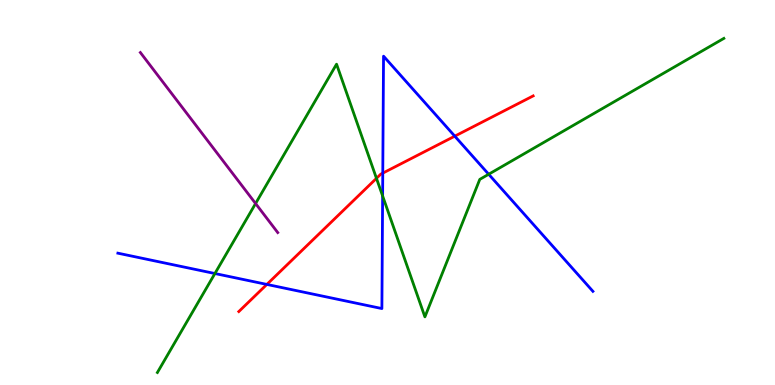[{'lines': ['blue', 'red'], 'intersections': [{'x': 3.44, 'y': 2.61}, {'x': 4.94, 'y': 5.5}, {'x': 5.87, 'y': 6.46}]}, {'lines': ['green', 'red'], 'intersections': [{'x': 4.86, 'y': 5.37}]}, {'lines': ['purple', 'red'], 'intersections': []}, {'lines': ['blue', 'green'], 'intersections': [{'x': 2.77, 'y': 2.9}, {'x': 4.94, 'y': 4.91}, {'x': 6.31, 'y': 5.47}]}, {'lines': ['blue', 'purple'], 'intersections': []}, {'lines': ['green', 'purple'], 'intersections': [{'x': 3.3, 'y': 4.71}]}]